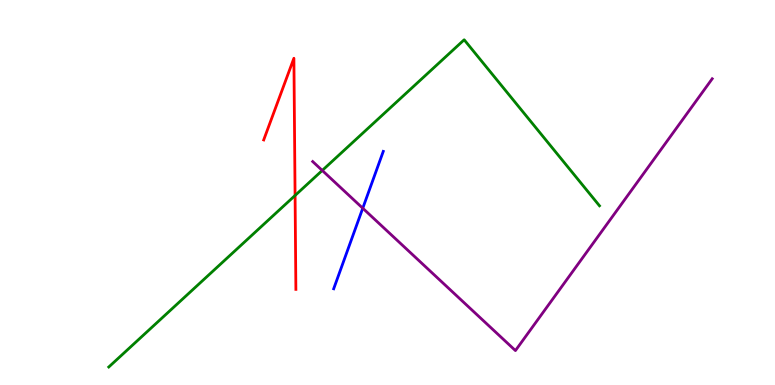[{'lines': ['blue', 'red'], 'intersections': []}, {'lines': ['green', 'red'], 'intersections': [{'x': 3.81, 'y': 4.92}]}, {'lines': ['purple', 'red'], 'intersections': []}, {'lines': ['blue', 'green'], 'intersections': []}, {'lines': ['blue', 'purple'], 'intersections': [{'x': 4.68, 'y': 4.59}]}, {'lines': ['green', 'purple'], 'intersections': [{'x': 4.16, 'y': 5.57}]}]